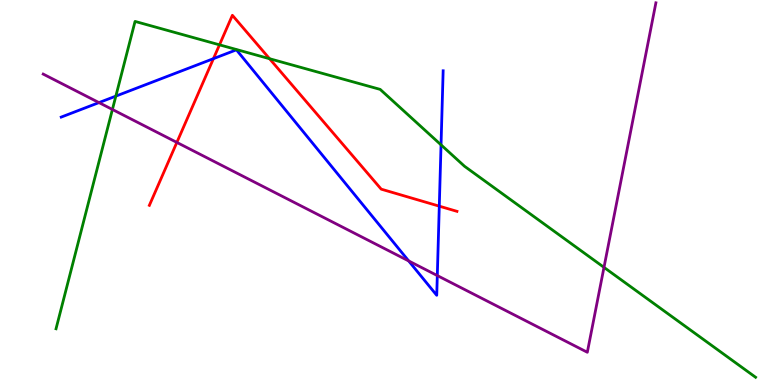[{'lines': ['blue', 'red'], 'intersections': [{'x': 2.75, 'y': 8.48}, {'x': 5.67, 'y': 4.65}]}, {'lines': ['green', 'red'], 'intersections': [{'x': 2.83, 'y': 8.84}, {'x': 3.48, 'y': 8.47}]}, {'lines': ['purple', 'red'], 'intersections': [{'x': 2.28, 'y': 6.3}]}, {'lines': ['blue', 'green'], 'intersections': [{'x': 1.49, 'y': 7.5}, {'x': 5.69, 'y': 6.24}]}, {'lines': ['blue', 'purple'], 'intersections': [{'x': 1.28, 'y': 7.34}, {'x': 5.27, 'y': 3.22}, {'x': 5.64, 'y': 2.84}]}, {'lines': ['green', 'purple'], 'intersections': [{'x': 1.45, 'y': 7.16}, {'x': 7.79, 'y': 3.06}]}]